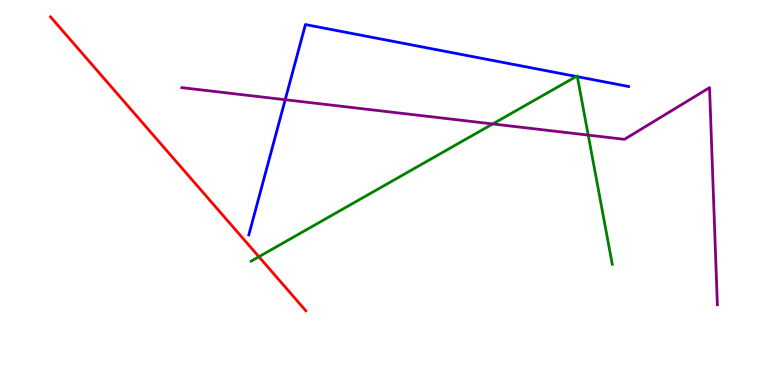[{'lines': ['blue', 'red'], 'intersections': []}, {'lines': ['green', 'red'], 'intersections': [{'x': 3.34, 'y': 3.33}]}, {'lines': ['purple', 'red'], 'intersections': []}, {'lines': ['blue', 'green'], 'intersections': [{'x': 7.44, 'y': 8.01}, {'x': 7.45, 'y': 8.01}]}, {'lines': ['blue', 'purple'], 'intersections': [{'x': 3.68, 'y': 7.41}]}, {'lines': ['green', 'purple'], 'intersections': [{'x': 6.36, 'y': 6.78}, {'x': 7.59, 'y': 6.49}]}]